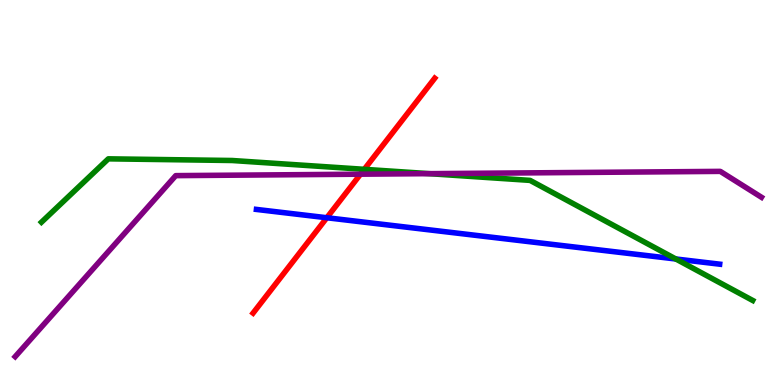[{'lines': ['blue', 'red'], 'intersections': [{'x': 4.22, 'y': 4.34}]}, {'lines': ['green', 'red'], 'intersections': [{'x': 4.7, 'y': 5.6}]}, {'lines': ['purple', 'red'], 'intersections': [{'x': 4.65, 'y': 5.48}]}, {'lines': ['blue', 'green'], 'intersections': [{'x': 8.72, 'y': 3.27}]}, {'lines': ['blue', 'purple'], 'intersections': []}, {'lines': ['green', 'purple'], 'intersections': [{'x': 5.54, 'y': 5.49}]}]